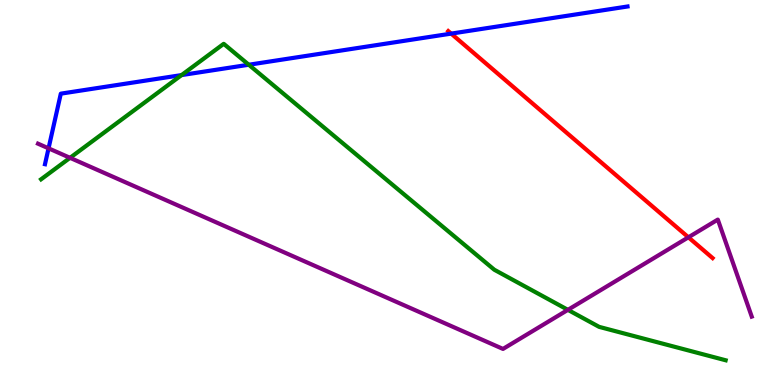[{'lines': ['blue', 'red'], 'intersections': [{'x': 5.82, 'y': 9.13}]}, {'lines': ['green', 'red'], 'intersections': []}, {'lines': ['purple', 'red'], 'intersections': [{'x': 8.88, 'y': 3.84}]}, {'lines': ['blue', 'green'], 'intersections': [{'x': 2.34, 'y': 8.05}, {'x': 3.21, 'y': 8.32}]}, {'lines': ['blue', 'purple'], 'intersections': [{'x': 0.626, 'y': 6.15}]}, {'lines': ['green', 'purple'], 'intersections': [{'x': 0.904, 'y': 5.9}, {'x': 7.33, 'y': 1.95}]}]